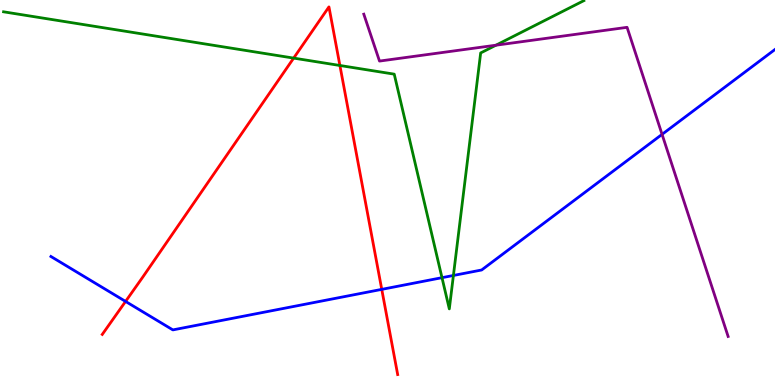[{'lines': ['blue', 'red'], 'intersections': [{'x': 1.62, 'y': 2.17}, {'x': 4.93, 'y': 2.48}]}, {'lines': ['green', 'red'], 'intersections': [{'x': 3.79, 'y': 8.49}, {'x': 4.39, 'y': 8.3}]}, {'lines': ['purple', 'red'], 'intersections': []}, {'lines': ['blue', 'green'], 'intersections': [{'x': 5.7, 'y': 2.79}, {'x': 5.85, 'y': 2.85}]}, {'lines': ['blue', 'purple'], 'intersections': [{'x': 8.54, 'y': 6.51}]}, {'lines': ['green', 'purple'], 'intersections': [{'x': 6.4, 'y': 8.83}]}]